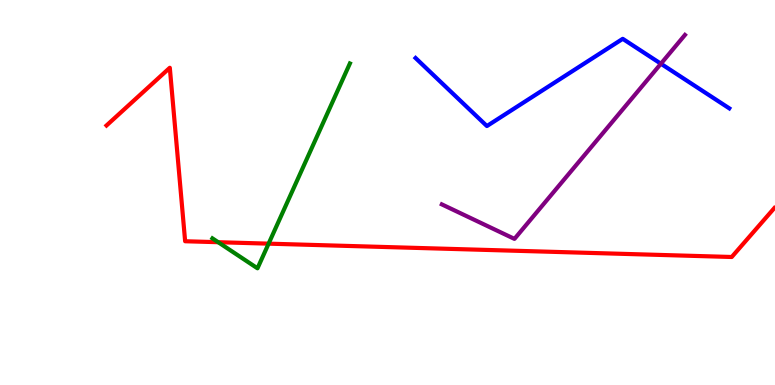[{'lines': ['blue', 'red'], 'intersections': []}, {'lines': ['green', 'red'], 'intersections': [{'x': 2.82, 'y': 3.71}, {'x': 3.47, 'y': 3.67}]}, {'lines': ['purple', 'red'], 'intersections': []}, {'lines': ['blue', 'green'], 'intersections': []}, {'lines': ['blue', 'purple'], 'intersections': [{'x': 8.53, 'y': 8.34}]}, {'lines': ['green', 'purple'], 'intersections': []}]